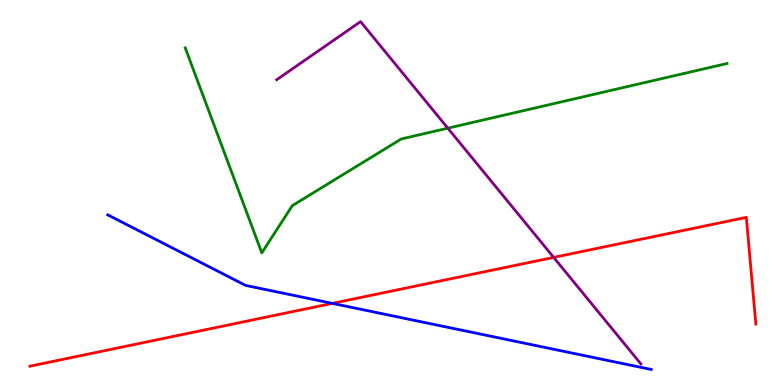[{'lines': ['blue', 'red'], 'intersections': [{'x': 4.29, 'y': 2.12}]}, {'lines': ['green', 'red'], 'intersections': []}, {'lines': ['purple', 'red'], 'intersections': [{'x': 7.14, 'y': 3.31}]}, {'lines': ['blue', 'green'], 'intersections': []}, {'lines': ['blue', 'purple'], 'intersections': []}, {'lines': ['green', 'purple'], 'intersections': [{'x': 5.78, 'y': 6.67}]}]